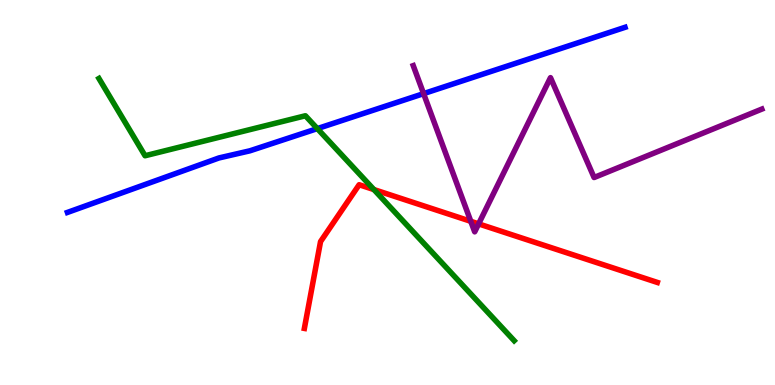[{'lines': ['blue', 'red'], 'intersections': []}, {'lines': ['green', 'red'], 'intersections': [{'x': 4.82, 'y': 5.08}]}, {'lines': ['purple', 'red'], 'intersections': [{'x': 6.07, 'y': 4.25}, {'x': 6.18, 'y': 4.19}]}, {'lines': ['blue', 'green'], 'intersections': [{'x': 4.09, 'y': 6.66}]}, {'lines': ['blue', 'purple'], 'intersections': [{'x': 5.47, 'y': 7.57}]}, {'lines': ['green', 'purple'], 'intersections': []}]